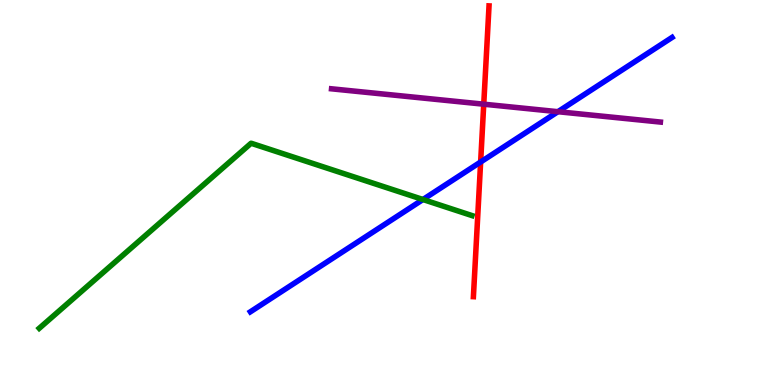[{'lines': ['blue', 'red'], 'intersections': [{'x': 6.2, 'y': 5.79}]}, {'lines': ['green', 'red'], 'intersections': []}, {'lines': ['purple', 'red'], 'intersections': [{'x': 6.24, 'y': 7.29}]}, {'lines': ['blue', 'green'], 'intersections': [{'x': 5.46, 'y': 4.82}]}, {'lines': ['blue', 'purple'], 'intersections': [{'x': 7.2, 'y': 7.1}]}, {'lines': ['green', 'purple'], 'intersections': []}]